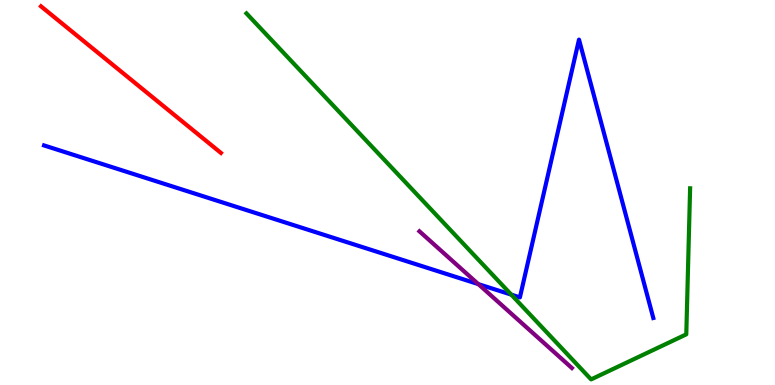[{'lines': ['blue', 'red'], 'intersections': []}, {'lines': ['green', 'red'], 'intersections': []}, {'lines': ['purple', 'red'], 'intersections': []}, {'lines': ['blue', 'green'], 'intersections': [{'x': 6.6, 'y': 2.35}]}, {'lines': ['blue', 'purple'], 'intersections': [{'x': 6.17, 'y': 2.62}]}, {'lines': ['green', 'purple'], 'intersections': []}]